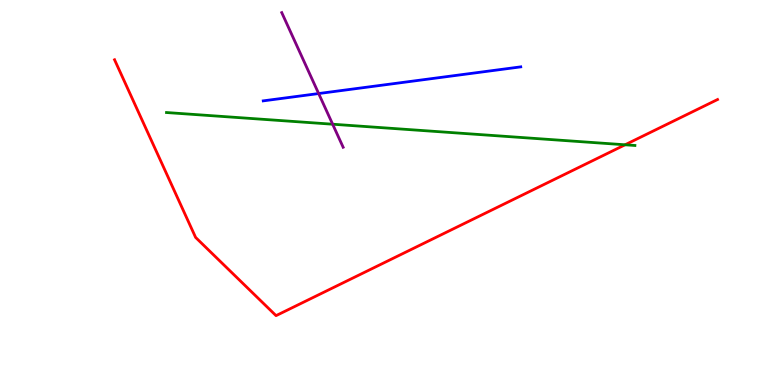[{'lines': ['blue', 'red'], 'intersections': []}, {'lines': ['green', 'red'], 'intersections': [{'x': 8.07, 'y': 6.24}]}, {'lines': ['purple', 'red'], 'intersections': []}, {'lines': ['blue', 'green'], 'intersections': []}, {'lines': ['blue', 'purple'], 'intersections': [{'x': 4.11, 'y': 7.57}]}, {'lines': ['green', 'purple'], 'intersections': [{'x': 4.29, 'y': 6.77}]}]